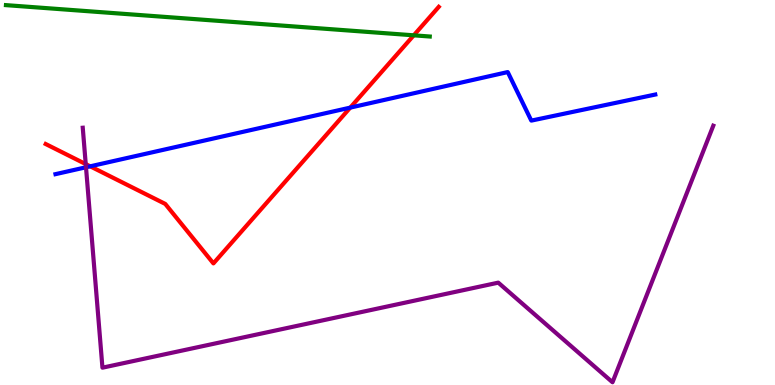[{'lines': ['blue', 'red'], 'intersections': [{'x': 1.16, 'y': 5.68}, {'x': 4.52, 'y': 7.2}]}, {'lines': ['green', 'red'], 'intersections': [{'x': 5.34, 'y': 9.08}]}, {'lines': ['purple', 'red'], 'intersections': [{'x': 1.11, 'y': 5.74}]}, {'lines': ['blue', 'green'], 'intersections': []}, {'lines': ['blue', 'purple'], 'intersections': [{'x': 1.11, 'y': 5.66}]}, {'lines': ['green', 'purple'], 'intersections': []}]